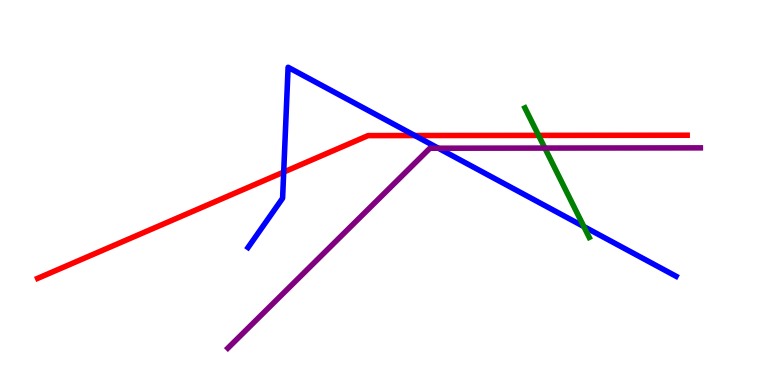[{'lines': ['blue', 'red'], 'intersections': [{'x': 3.66, 'y': 5.53}, {'x': 5.35, 'y': 6.48}]}, {'lines': ['green', 'red'], 'intersections': [{'x': 6.95, 'y': 6.48}]}, {'lines': ['purple', 'red'], 'intersections': []}, {'lines': ['blue', 'green'], 'intersections': [{'x': 7.53, 'y': 4.11}]}, {'lines': ['blue', 'purple'], 'intersections': [{'x': 5.66, 'y': 6.15}]}, {'lines': ['green', 'purple'], 'intersections': [{'x': 7.03, 'y': 6.15}]}]